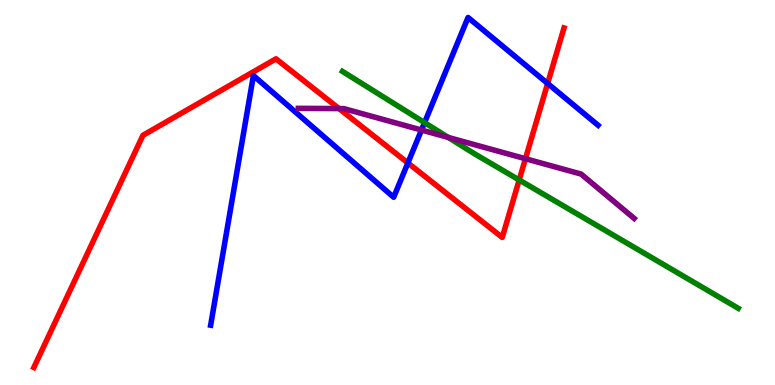[{'lines': ['blue', 'red'], 'intersections': [{'x': 5.26, 'y': 5.77}, {'x': 7.07, 'y': 7.83}]}, {'lines': ['green', 'red'], 'intersections': [{'x': 6.7, 'y': 5.33}]}, {'lines': ['purple', 'red'], 'intersections': [{'x': 4.37, 'y': 7.18}, {'x': 6.78, 'y': 5.88}]}, {'lines': ['blue', 'green'], 'intersections': [{'x': 5.48, 'y': 6.81}]}, {'lines': ['blue', 'purple'], 'intersections': [{'x': 5.44, 'y': 6.62}]}, {'lines': ['green', 'purple'], 'intersections': [{'x': 5.78, 'y': 6.43}]}]